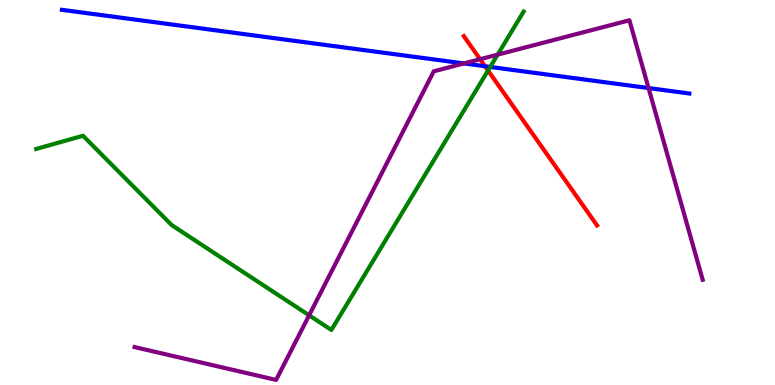[{'lines': ['blue', 'red'], 'intersections': [{'x': 6.26, 'y': 8.28}]}, {'lines': ['green', 'red'], 'intersections': [{'x': 6.3, 'y': 8.17}]}, {'lines': ['purple', 'red'], 'intersections': [{'x': 6.19, 'y': 8.46}]}, {'lines': ['blue', 'green'], 'intersections': [{'x': 6.33, 'y': 8.26}]}, {'lines': ['blue', 'purple'], 'intersections': [{'x': 5.99, 'y': 8.35}, {'x': 8.37, 'y': 7.71}]}, {'lines': ['green', 'purple'], 'intersections': [{'x': 3.99, 'y': 1.81}, {'x': 6.42, 'y': 8.58}]}]